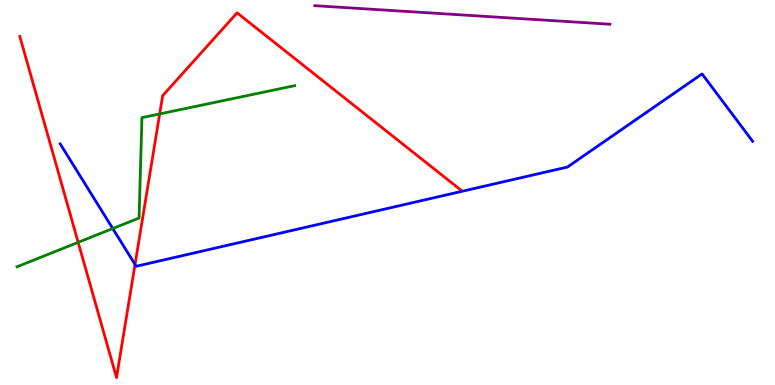[{'lines': ['blue', 'red'], 'intersections': [{'x': 1.74, 'y': 3.13}]}, {'lines': ['green', 'red'], 'intersections': [{'x': 1.01, 'y': 3.71}, {'x': 2.06, 'y': 7.04}]}, {'lines': ['purple', 'red'], 'intersections': []}, {'lines': ['blue', 'green'], 'intersections': [{'x': 1.45, 'y': 4.06}]}, {'lines': ['blue', 'purple'], 'intersections': []}, {'lines': ['green', 'purple'], 'intersections': []}]